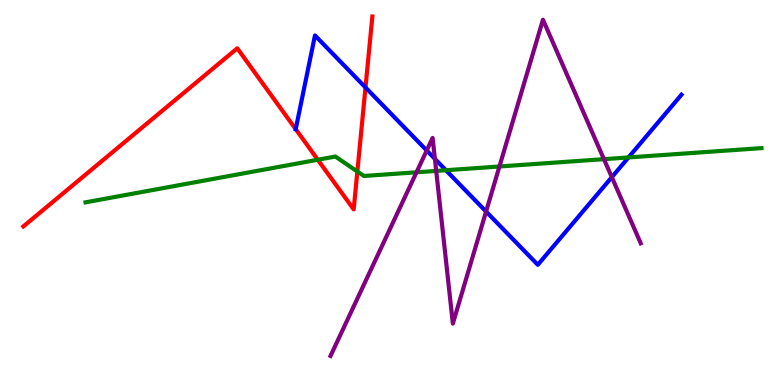[{'lines': ['blue', 'red'], 'intersections': [{'x': 3.82, 'y': 6.64}, {'x': 4.72, 'y': 7.73}]}, {'lines': ['green', 'red'], 'intersections': [{'x': 4.1, 'y': 5.85}, {'x': 4.61, 'y': 5.54}]}, {'lines': ['purple', 'red'], 'intersections': []}, {'lines': ['blue', 'green'], 'intersections': [{'x': 5.75, 'y': 5.58}, {'x': 8.11, 'y': 5.91}]}, {'lines': ['blue', 'purple'], 'intersections': [{'x': 5.51, 'y': 6.09}, {'x': 5.61, 'y': 5.87}, {'x': 6.27, 'y': 4.51}, {'x': 7.89, 'y': 5.4}]}, {'lines': ['green', 'purple'], 'intersections': [{'x': 5.37, 'y': 5.52}, {'x': 5.63, 'y': 5.56}, {'x': 6.44, 'y': 5.68}, {'x': 7.79, 'y': 5.87}]}]